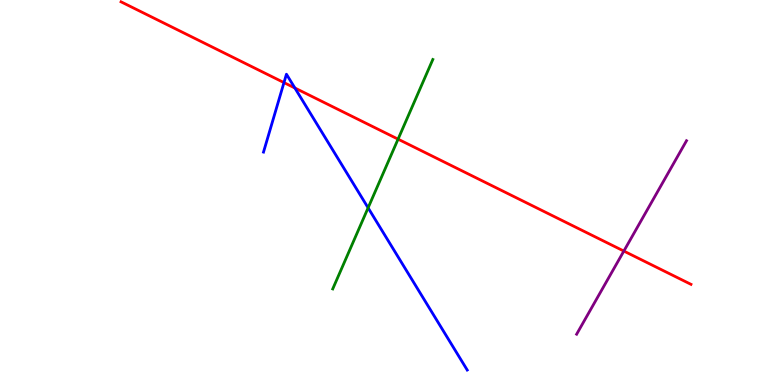[{'lines': ['blue', 'red'], 'intersections': [{'x': 3.66, 'y': 7.85}, {'x': 3.8, 'y': 7.71}]}, {'lines': ['green', 'red'], 'intersections': [{'x': 5.14, 'y': 6.39}]}, {'lines': ['purple', 'red'], 'intersections': [{'x': 8.05, 'y': 3.48}]}, {'lines': ['blue', 'green'], 'intersections': [{'x': 4.75, 'y': 4.6}]}, {'lines': ['blue', 'purple'], 'intersections': []}, {'lines': ['green', 'purple'], 'intersections': []}]